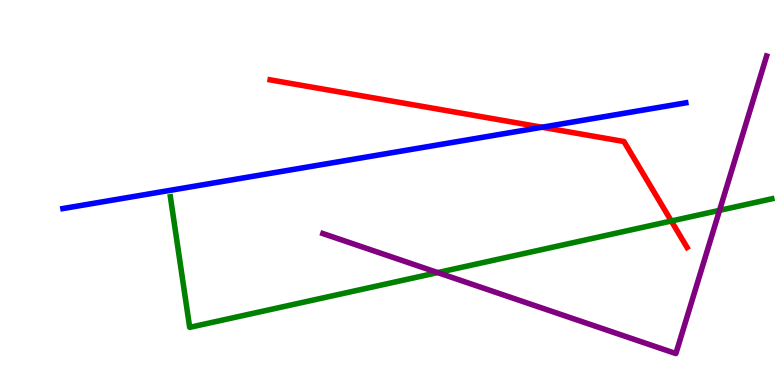[{'lines': ['blue', 'red'], 'intersections': [{'x': 6.99, 'y': 6.7}]}, {'lines': ['green', 'red'], 'intersections': [{'x': 8.66, 'y': 4.26}]}, {'lines': ['purple', 'red'], 'intersections': []}, {'lines': ['blue', 'green'], 'intersections': []}, {'lines': ['blue', 'purple'], 'intersections': []}, {'lines': ['green', 'purple'], 'intersections': [{'x': 5.65, 'y': 2.92}, {'x': 9.28, 'y': 4.54}]}]